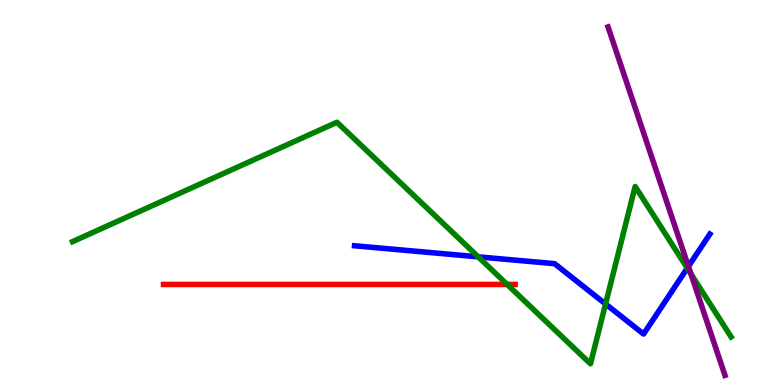[{'lines': ['blue', 'red'], 'intersections': []}, {'lines': ['green', 'red'], 'intersections': [{'x': 6.54, 'y': 2.61}]}, {'lines': ['purple', 'red'], 'intersections': []}, {'lines': ['blue', 'green'], 'intersections': [{'x': 6.17, 'y': 3.33}, {'x': 7.81, 'y': 2.1}, {'x': 8.87, 'y': 3.03}]}, {'lines': ['blue', 'purple'], 'intersections': [{'x': 8.88, 'y': 3.08}]}, {'lines': ['green', 'purple'], 'intersections': [{'x': 8.92, 'y': 2.89}]}]